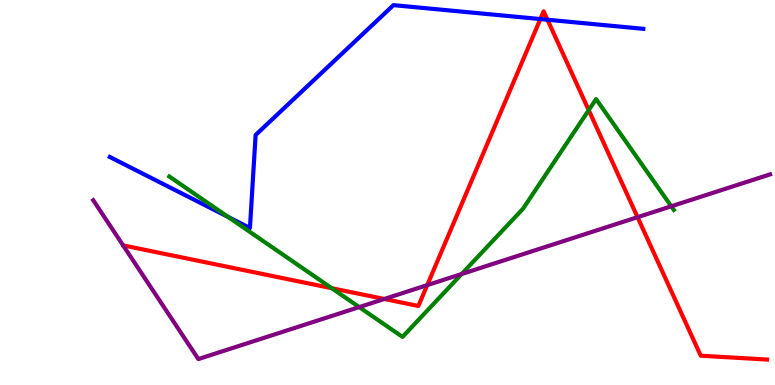[{'lines': ['blue', 'red'], 'intersections': [{'x': 6.97, 'y': 9.5}, {'x': 7.06, 'y': 9.49}]}, {'lines': ['green', 'red'], 'intersections': [{'x': 4.28, 'y': 2.51}, {'x': 7.6, 'y': 7.14}]}, {'lines': ['purple', 'red'], 'intersections': [{'x': 4.96, 'y': 2.23}, {'x': 5.51, 'y': 2.59}, {'x': 8.23, 'y': 4.36}]}, {'lines': ['blue', 'green'], 'intersections': [{'x': 2.94, 'y': 4.37}]}, {'lines': ['blue', 'purple'], 'intersections': []}, {'lines': ['green', 'purple'], 'intersections': [{'x': 4.63, 'y': 2.02}, {'x': 5.96, 'y': 2.88}, {'x': 8.66, 'y': 4.64}]}]